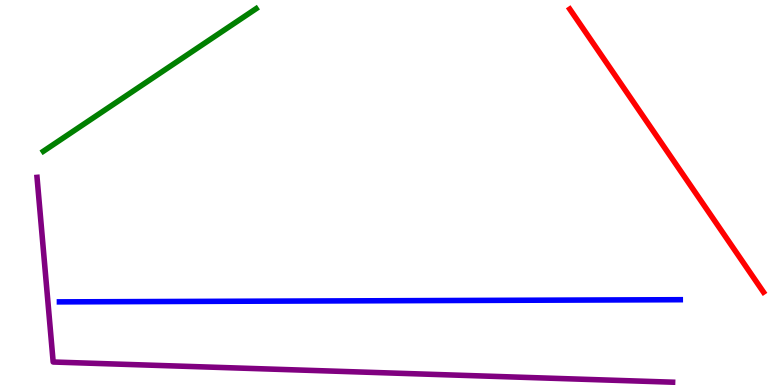[{'lines': ['blue', 'red'], 'intersections': []}, {'lines': ['green', 'red'], 'intersections': []}, {'lines': ['purple', 'red'], 'intersections': []}, {'lines': ['blue', 'green'], 'intersections': []}, {'lines': ['blue', 'purple'], 'intersections': []}, {'lines': ['green', 'purple'], 'intersections': []}]